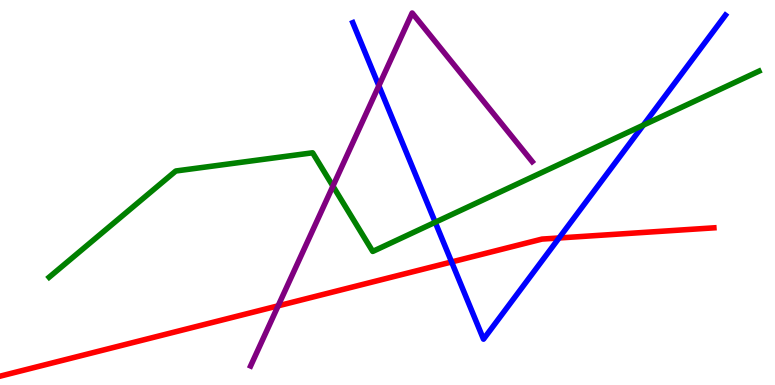[{'lines': ['blue', 'red'], 'intersections': [{'x': 5.83, 'y': 3.2}, {'x': 7.21, 'y': 3.82}]}, {'lines': ['green', 'red'], 'intersections': []}, {'lines': ['purple', 'red'], 'intersections': [{'x': 3.59, 'y': 2.06}]}, {'lines': ['blue', 'green'], 'intersections': [{'x': 5.62, 'y': 4.23}, {'x': 8.3, 'y': 6.75}]}, {'lines': ['blue', 'purple'], 'intersections': [{'x': 4.89, 'y': 7.77}]}, {'lines': ['green', 'purple'], 'intersections': [{'x': 4.3, 'y': 5.17}]}]